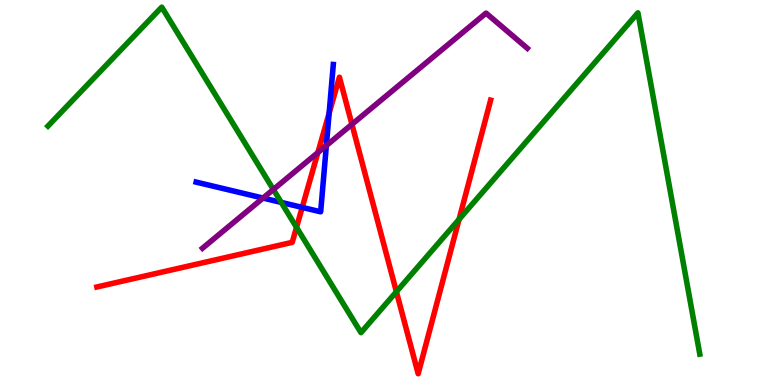[{'lines': ['blue', 'red'], 'intersections': [{'x': 3.9, 'y': 4.61}, {'x': 4.25, 'y': 7.06}]}, {'lines': ['green', 'red'], 'intersections': [{'x': 3.83, 'y': 4.1}, {'x': 5.11, 'y': 2.42}, {'x': 5.92, 'y': 4.3}]}, {'lines': ['purple', 'red'], 'intersections': [{'x': 4.1, 'y': 6.04}, {'x': 4.54, 'y': 6.77}]}, {'lines': ['blue', 'green'], 'intersections': [{'x': 3.63, 'y': 4.74}]}, {'lines': ['blue', 'purple'], 'intersections': [{'x': 3.39, 'y': 4.86}, {'x': 4.21, 'y': 6.22}]}, {'lines': ['green', 'purple'], 'intersections': [{'x': 3.53, 'y': 5.08}]}]